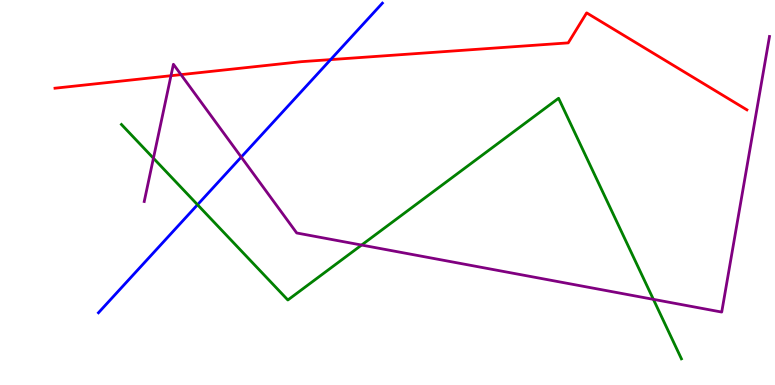[{'lines': ['blue', 'red'], 'intersections': [{'x': 4.27, 'y': 8.45}]}, {'lines': ['green', 'red'], 'intersections': []}, {'lines': ['purple', 'red'], 'intersections': [{'x': 2.21, 'y': 8.03}, {'x': 2.34, 'y': 8.06}]}, {'lines': ['blue', 'green'], 'intersections': [{'x': 2.55, 'y': 4.68}]}, {'lines': ['blue', 'purple'], 'intersections': [{'x': 3.11, 'y': 5.92}]}, {'lines': ['green', 'purple'], 'intersections': [{'x': 1.98, 'y': 5.89}, {'x': 4.67, 'y': 3.64}, {'x': 8.43, 'y': 2.22}]}]